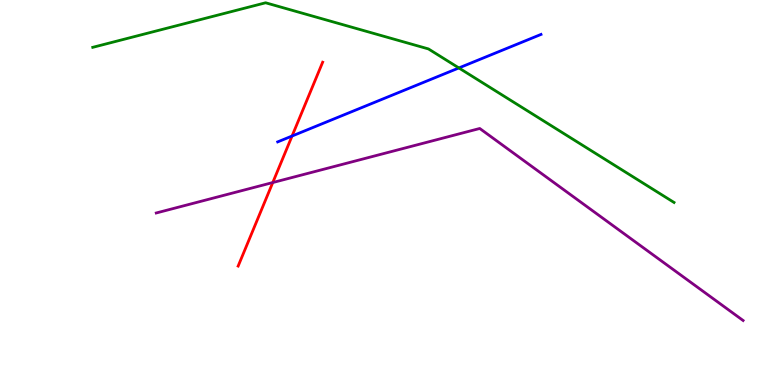[{'lines': ['blue', 'red'], 'intersections': [{'x': 3.77, 'y': 6.47}]}, {'lines': ['green', 'red'], 'intersections': []}, {'lines': ['purple', 'red'], 'intersections': [{'x': 3.52, 'y': 5.26}]}, {'lines': ['blue', 'green'], 'intersections': [{'x': 5.92, 'y': 8.24}]}, {'lines': ['blue', 'purple'], 'intersections': []}, {'lines': ['green', 'purple'], 'intersections': []}]